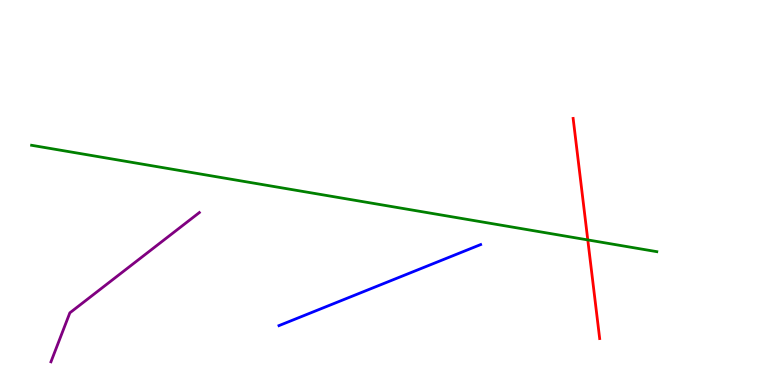[{'lines': ['blue', 'red'], 'intersections': []}, {'lines': ['green', 'red'], 'intersections': [{'x': 7.58, 'y': 3.77}]}, {'lines': ['purple', 'red'], 'intersections': []}, {'lines': ['blue', 'green'], 'intersections': []}, {'lines': ['blue', 'purple'], 'intersections': []}, {'lines': ['green', 'purple'], 'intersections': []}]